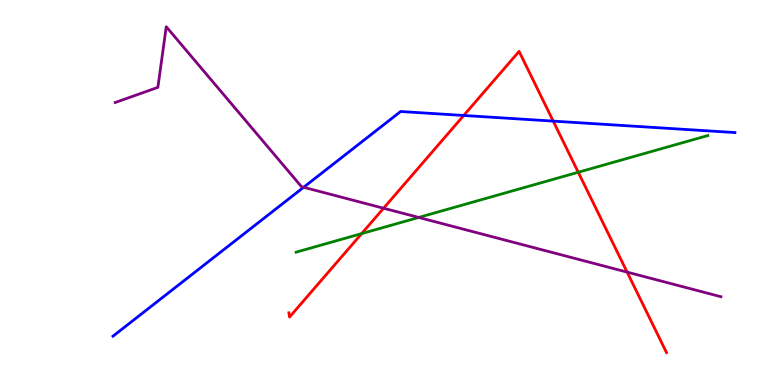[{'lines': ['blue', 'red'], 'intersections': [{'x': 5.98, 'y': 7.0}, {'x': 7.14, 'y': 6.85}]}, {'lines': ['green', 'red'], 'intersections': [{'x': 4.67, 'y': 3.93}, {'x': 7.46, 'y': 5.53}]}, {'lines': ['purple', 'red'], 'intersections': [{'x': 4.95, 'y': 4.59}, {'x': 8.09, 'y': 2.93}]}, {'lines': ['blue', 'green'], 'intersections': []}, {'lines': ['blue', 'purple'], 'intersections': [{'x': 3.92, 'y': 5.14}]}, {'lines': ['green', 'purple'], 'intersections': [{'x': 5.4, 'y': 4.35}]}]